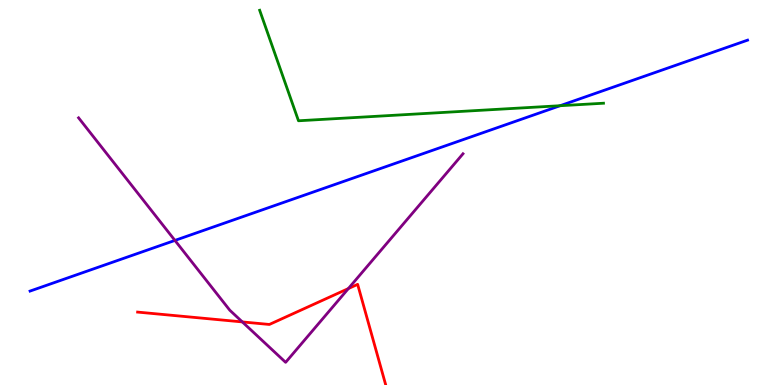[{'lines': ['blue', 'red'], 'intersections': []}, {'lines': ['green', 'red'], 'intersections': []}, {'lines': ['purple', 'red'], 'intersections': [{'x': 3.13, 'y': 1.64}, {'x': 4.5, 'y': 2.5}]}, {'lines': ['blue', 'green'], 'intersections': [{'x': 7.23, 'y': 7.25}]}, {'lines': ['blue', 'purple'], 'intersections': [{'x': 2.26, 'y': 3.76}]}, {'lines': ['green', 'purple'], 'intersections': []}]